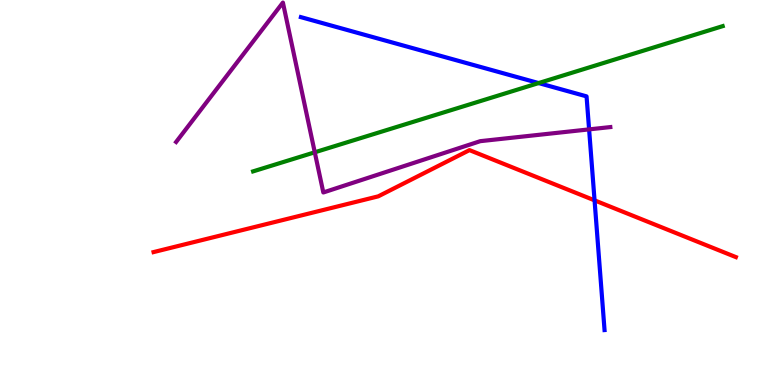[{'lines': ['blue', 'red'], 'intersections': [{'x': 7.67, 'y': 4.8}]}, {'lines': ['green', 'red'], 'intersections': []}, {'lines': ['purple', 'red'], 'intersections': []}, {'lines': ['blue', 'green'], 'intersections': [{'x': 6.95, 'y': 7.84}]}, {'lines': ['blue', 'purple'], 'intersections': [{'x': 7.6, 'y': 6.64}]}, {'lines': ['green', 'purple'], 'intersections': [{'x': 4.06, 'y': 6.04}]}]